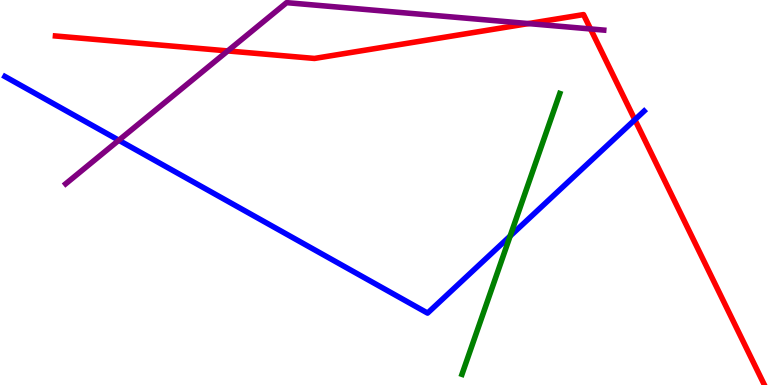[{'lines': ['blue', 'red'], 'intersections': [{'x': 8.19, 'y': 6.89}]}, {'lines': ['green', 'red'], 'intersections': []}, {'lines': ['purple', 'red'], 'intersections': [{'x': 2.94, 'y': 8.68}, {'x': 6.82, 'y': 9.39}, {'x': 7.62, 'y': 9.25}]}, {'lines': ['blue', 'green'], 'intersections': [{'x': 6.58, 'y': 3.87}]}, {'lines': ['blue', 'purple'], 'intersections': [{'x': 1.53, 'y': 6.36}]}, {'lines': ['green', 'purple'], 'intersections': []}]